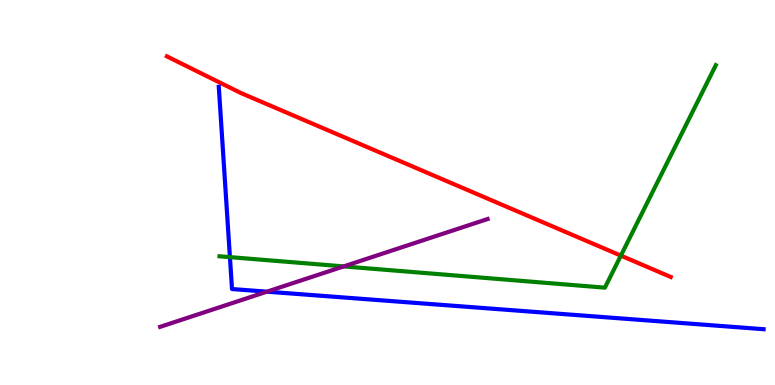[{'lines': ['blue', 'red'], 'intersections': []}, {'lines': ['green', 'red'], 'intersections': [{'x': 8.01, 'y': 3.36}]}, {'lines': ['purple', 'red'], 'intersections': []}, {'lines': ['blue', 'green'], 'intersections': [{'x': 2.97, 'y': 3.32}]}, {'lines': ['blue', 'purple'], 'intersections': [{'x': 3.44, 'y': 2.42}]}, {'lines': ['green', 'purple'], 'intersections': [{'x': 4.43, 'y': 3.08}]}]